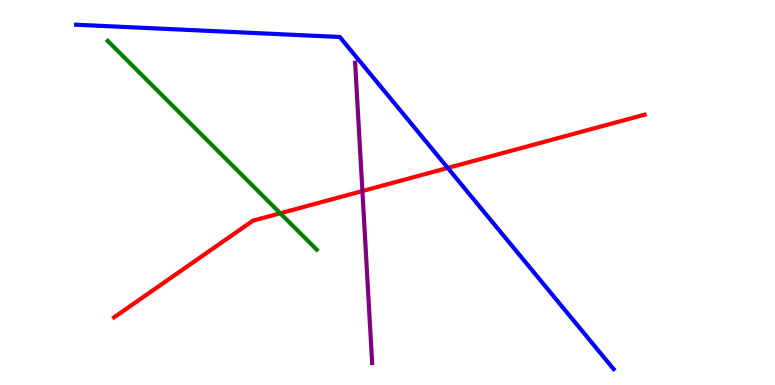[{'lines': ['blue', 'red'], 'intersections': [{'x': 5.78, 'y': 5.64}]}, {'lines': ['green', 'red'], 'intersections': [{'x': 3.62, 'y': 4.46}]}, {'lines': ['purple', 'red'], 'intersections': [{'x': 4.68, 'y': 5.04}]}, {'lines': ['blue', 'green'], 'intersections': []}, {'lines': ['blue', 'purple'], 'intersections': []}, {'lines': ['green', 'purple'], 'intersections': []}]